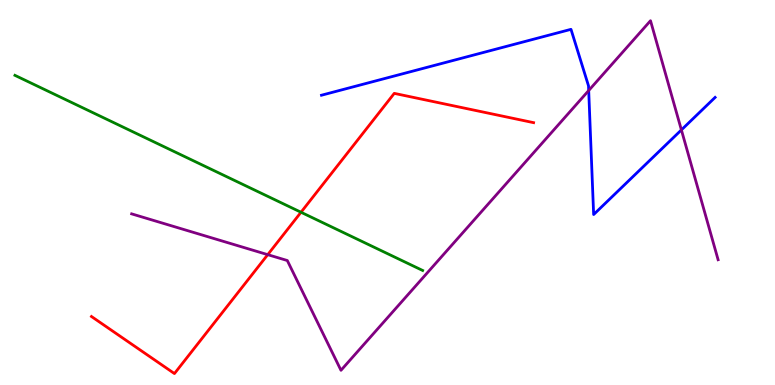[{'lines': ['blue', 'red'], 'intersections': []}, {'lines': ['green', 'red'], 'intersections': [{'x': 3.88, 'y': 4.49}]}, {'lines': ['purple', 'red'], 'intersections': [{'x': 3.45, 'y': 3.39}]}, {'lines': ['blue', 'green'], 'intersections': []}, {'lines': ['blue', 'purple'], 'intersections': [{'x': 7.6, 'y': 7.65}, {'x': 8.79, 'y': 6.63}]}, {'lines': ['green', 'purple'], 'intersections': []}]